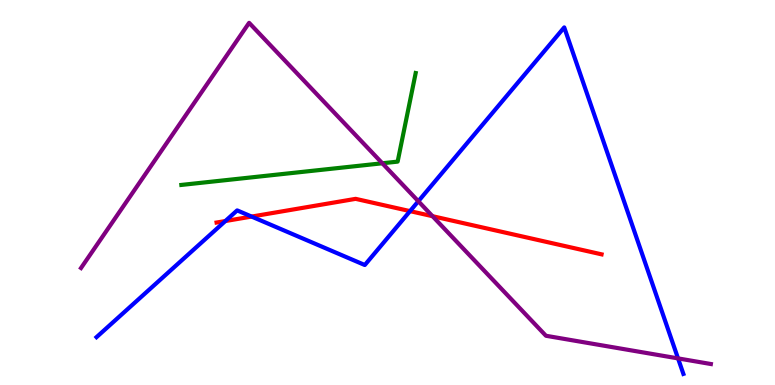[{'lines': ['blue', 'red'], 'intersections': [{'x': 2.91, 'y': 4.26}, {'x': 3.25, 'y': 4.37}, {'x': 5.29, 'y': 4.52}]}, {'lines': ['green', 'red'], 'intersections': []}, {'lines': ['purple', 'red'], 'intersections': [{'x': 5.58, 'y': 4.38}]}, {'lines': ['blue', 'green'], 'intersections': []}, {'lines': ['blue', 'purple'], 'intersections': [{'x': 5.4, 'y': 4.77}, {'x': 8.75, 'y': 0.691}]}, {'lines': ['green', 'purple'], 'intersections': [{'x': 4.93, 'y': 5.76}]}]